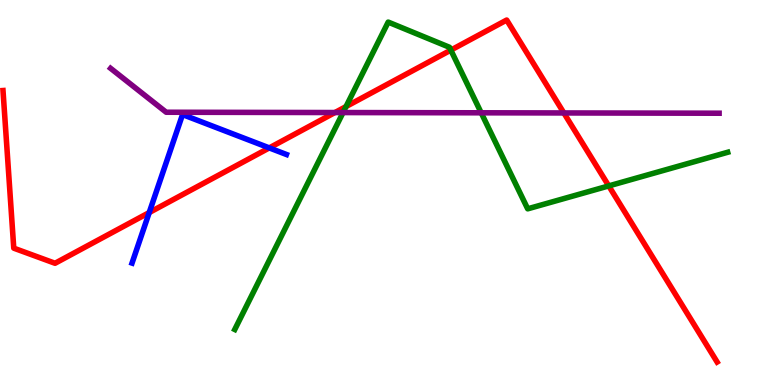[{'lines': ['blue', 'red'], 'intersections': [{'x': 1.93, 'y': 4.48}, {'x': 3.47, 'y': 6.16}]}, {'lines': ['green', 'red'], 'intersections': [{'x': 4.47, 'y': 7.23}, {'x': 5.82, 'y': 8.7}, {'x': 7.85, 'y': 5.17}]}, {'lines': ['purple', 'red'], 'intersections': [{'x': 4.32, 'y': 7.08}, {'x': 7.28, 'y': 7.07}]}, {'lines': ['blue', 'green'], 'intersections': []}, {'lines': ['blue', 'purple'], 'intersections': []}, {'lines': ['green', 'purple'], 'intersections': [{'x': 4.43, 'y': 7.08}, {'x': 6.21, 'y': 7.07}]}]